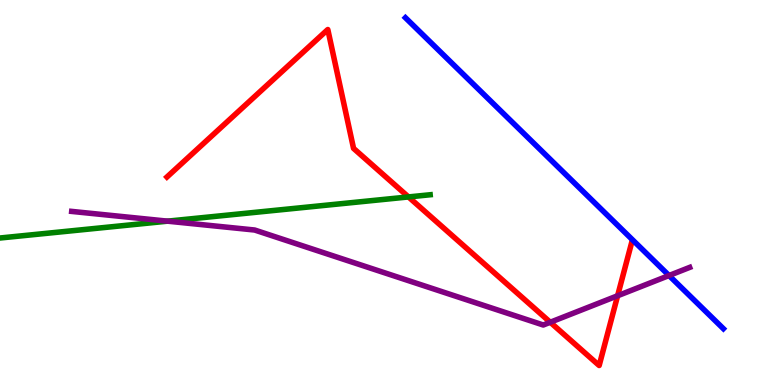[{'lines': ['blue', 'red'], 'intersections': []}, {'lines': ['green', 'red'], 'intersections': [{'x': 5.27, 'y': 4.88}]}, {'lines': ['purple', 'red'], 'intersections': [{'x': 7.1, 'y': 1.63}, {'x': 7.97, 'y': 2.32}]}, {'lines': ['blue', 'green'], 'intersections': []}, {'lines': ['blue', 'purple'], 'intersections': [{'x': 8.63, 'y': 2.84}]}, {'lines': ['green', 'purple'], 'intersections': [{'x': 2.16, 'y': 4.26}]}]